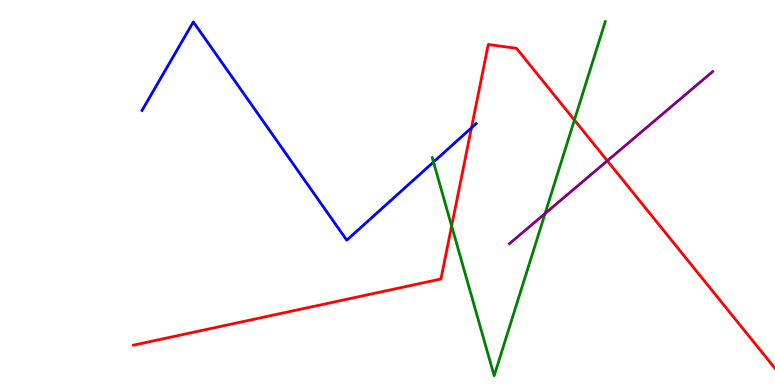[{'lines': ['blue', 'red'], 'intersections': [{'x': 6.08, 'y': 6.68}]}, {'lines': ['green', 'red'], 'intersections': [{'x': 5.83, 'y': 4.13}, {'x': 7.41, 'y': 6.88}]}, {'lines': ['purple', 'red'], 'intersections': [{'x': 7.84, 'y': 5.82}]}, {'lines': ['blue', 'green'], 'intersections': [{'x': 5.59, 'y': 5.79}]}, {'lines': ['blue', 'purple'], 'intersections': []}, {'lines': ['green', 'purple'], 'intersections': [{'x': 7.03, 'y': 4.45}]}]